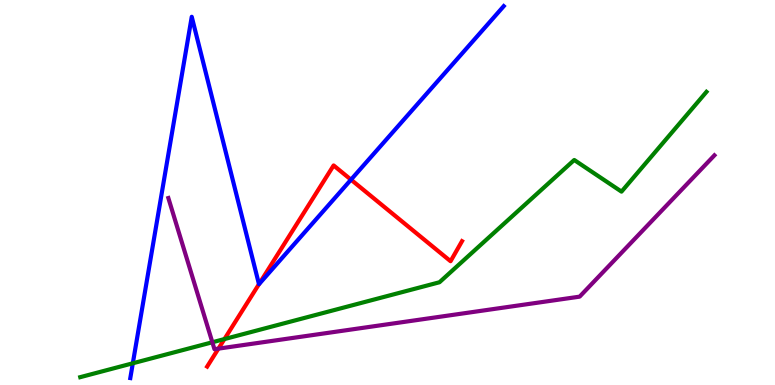[{'lines': ['blue', 'red'], 'intersections': [{'x': 3.34, 'y': 2.62}, {'x': 4.53, 'y': 5.33}]}, {'lines': ['green', 'red'], 'intersections': [{'x': 2.9, 'y': 1.19}]}, {'lines': ['purple', 'red'], 'intersections': [{'x': 2.82, 'y': 0.945}]}, {'lines': ['blue', 'green'], 'intersections': [{'x': 1.71, 'y': 0.564}]}, {'lines': ['blue', 'purple'], 'intersections': []}, {'lines': ['green', 'purple'], 'intersections': [{'x': 2.74, 'y': 1.11}]}]